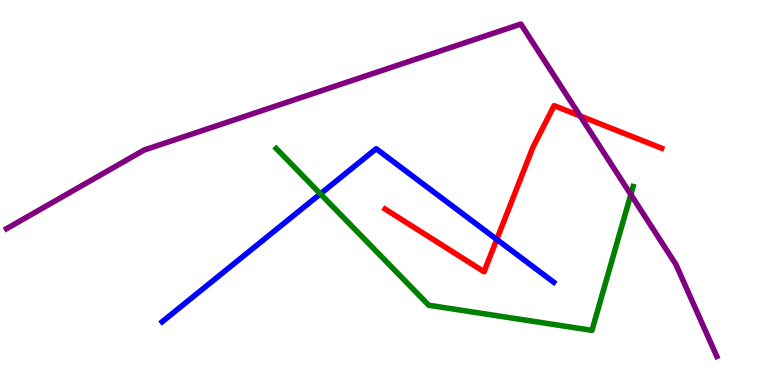[{'lines': ['blue', 'red'], 'intersections': [{'x': 6.41, 'y': 3.78}]}, {'lines': ['green', 'red'], 'intersections': []}, {'lines': ['purple', 'red'], 'intersections': [{'x': 7.49, 'y': 6.99}]}, {'lines': ['blue', 'green'], 'intersections': [{'x': 4.13, 'y': 4.96}]}, {'lines': ['blue', 'purple'], 'intersections': []}, {'lines': ['green', 'purple'], 'intersections': [{'x': 8.14, 'y': 4.95}]}]